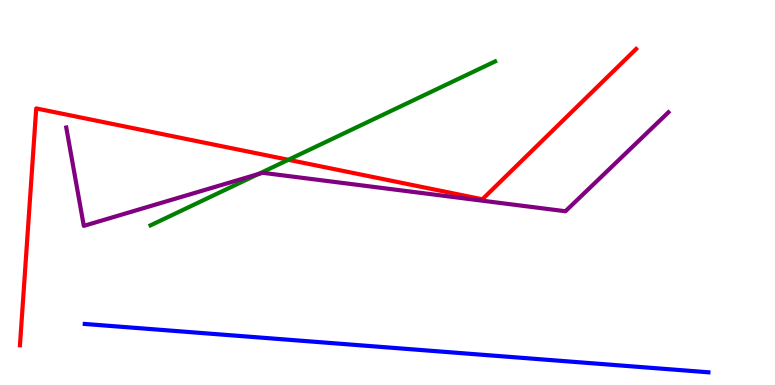[{'lines': ['blue', 'red'], 'intersections': []}, {'lines': ['green', 'red'], 'intersections': [{'x': 3.72, 'y': 5.85}]}, {'lines': ['purple', 'red'], 'intersections': []}, {'lines': ['blue', 'green'], 'intersections': []}, {'lines': ['blue', 'purple'], 'intersections': []}, {'lines': ['green', 'purple'], 'intersections': [{'x': 3.33, 'y': 5.48}]}]